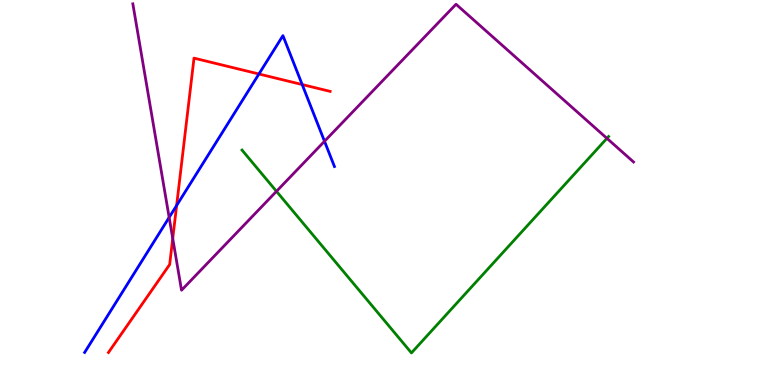[{'lines': ['blue', 'red'], 'intersections': [{'x': 2.28, 'y': 4.66}, {'x': 3.34, 'y': 8.08}, {'x': 3.9, 'y': 7.8}]}, {'lines': ['green', 'red'], 'intersections': []}, {'lines': ['purple', 'red'], 'intersections': [{'x': 2.23, 'y': 3.81}]}, {'lines': ['blue', 'green'], 'intersections': []}, {'lines': ['blue', 'purple'], 'intersections': [{'x': 2.18, 'y': 4.35}, {'x': 4.19, 'y': 6.33}]}, {'lines': ['green', 'purple'], 'intersections': [{'x': 3.57, 'y': 5.03}, {'x': 7.83, 'y': 6.41}]}]